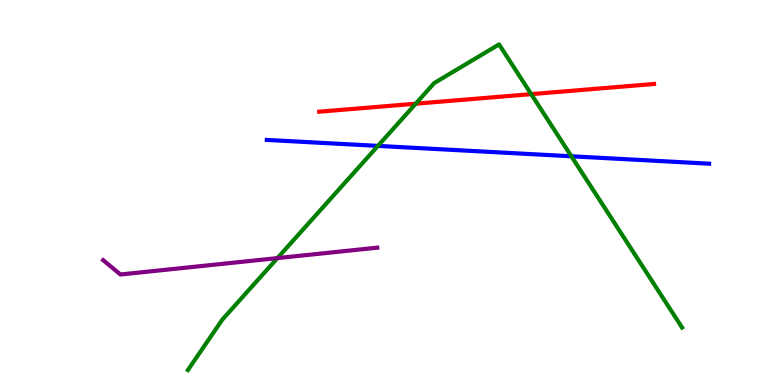[{'lines': ['blue', 'red'], 'intersections': []}, {'lines': ['green', 'red'], 'intersections': [{'x': 5.36, 'y': 7.31}, {'x': 6.85, 'y': 7.55}]}, {'lines': ['purple', 'red'], 'intersections': []}, {'lines': ['blue', 'green'], 'intersections': [{'x': 4.88, 'y': 6.21}, {'x': 7.37, 'y': 5.94}]}, {'lines': ['blue', 'purple'], 'intersections': []}, {'lines': ['green', 'purple'], 'intersections': [{'x': 3.58, 'y': 3.3}]}]